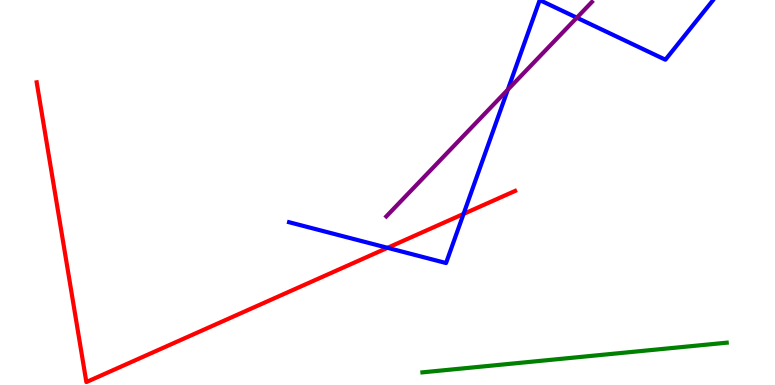[{'lines': ['blue', 'red'], 'intersections': [{'x': 5.0, 'y': 3.56}, {'x': 5.98, 'y': 4.44}]}, {'lines': ['green', 'red'], 'intersections': []}, {'lines': ['purple', 'red'], 'intersections': []}, {'lines': ['blue', 'green'], 'intersections': []}, {'lines': ['blue', 'purple'], 'intersections': [{'x': 6.55, 'y': 7.67}, {'x': 7.44, 'y': 9.54}]}, {'lines': ['green', 'purple'], 'intersections': []}]